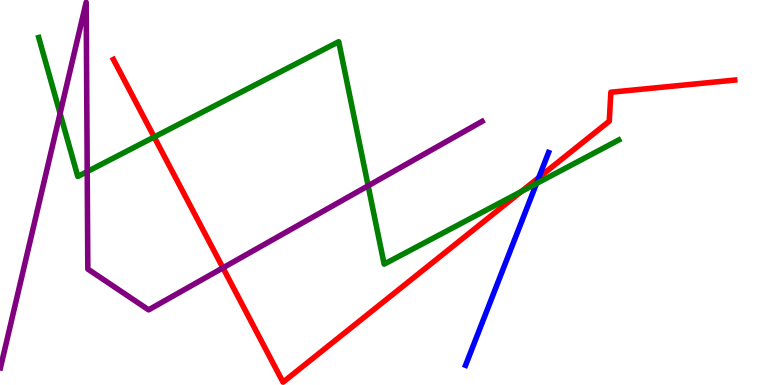[{'lines': ['blue', 'red'], 'intersections': [{'x': 6.95, 'y': 5.39}]}, {'lines': ['green', 'red'], 'intersections': [{'x': 1.99, 'y': 6.44}, {'x': 6.73, 'y': 5.03}]}, {'lines': ['purple', 'red'], 'intersections': [{'x': 2.88, 'y': 3.04}]}, {'lines': ['blue', 'green'], 'intersections': [{'x': 6.92, 'y': 5.23}]}, {'lines': ['blue', 'purple'], 'intersections': []}, {'lines': ['green', 'purple'], 'intersections': [{'x': 0.775, 'y': 7.05}, {'x': 1.13, 'y': 5.54}, {'x': 4.75, 'y': 5.17}]}]